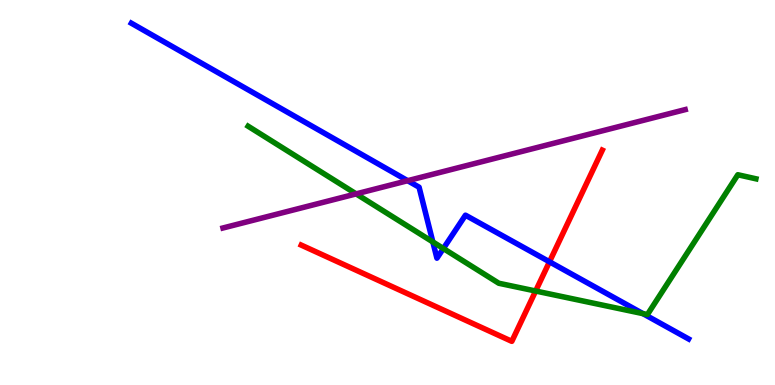[{'lines': ['blue', 'red'], 'intersections': [{'x': 7.09, 'y': 3.2}]}, {'lines': ['green', 'red'], 'intersections': [{'x': 6.91, 'y': 2.44}]}, {'lines': ['purple', 'red'], 'intersections': []}, {'lines': ['blue', 'green'], 'intersections': [{'x': 5.58, 'y': 3.72}, {'x': 5.72, 'y': 3.55}, {'x': 8.3, 'y': 1.85}]}, {'lines': ['blue', 'purple'], 'intersections': [{'x': 5.26, 'y': 5.31}]}, {'lines': ['green', 'purple'], 'intersections': [{'x': 4.6, 'y': 4.96}]}]